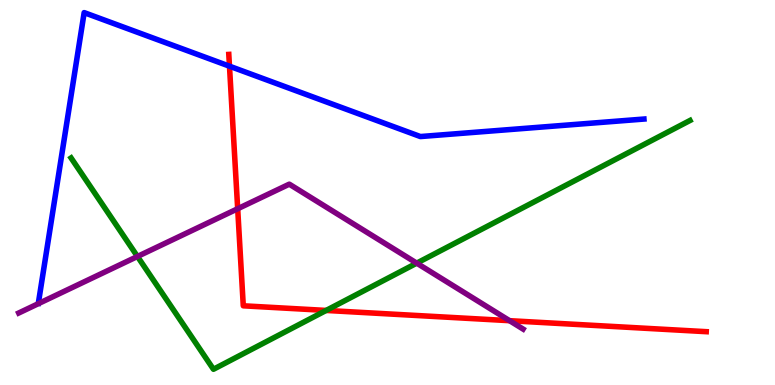[{'lines': ['blue', 'red'], 'intersections': [{'x': 2.96, 'y': 8.28}]}, {'lines': ['green', 'red'], 'intersections': [{'x': 4.21, 'y': 1.94}]}, {'lines': ['purple', 'red'], 'intersections': [{'x': 3.07, 'y': 4.58}, {'x': 6.58, 'y': 1.67}]}, {'lines': ['blue', 'green'], 'intersections': []}, {'lines': ['blue', 'purple'], 'intersections': []}, {'lines': ['green', 'purple'], 'intersections': [{'x': 1.77, 'y': 3.34}, {'x': 5.38, 'y': 3.17}]}]